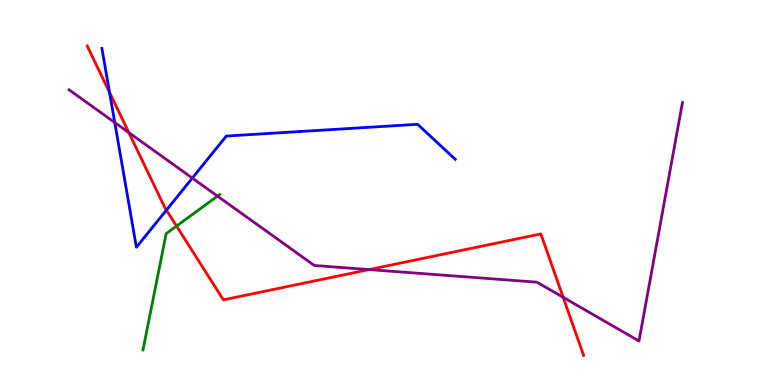[{'lines': ['blue', 'red'], 'intersections': [{'x': 1.41, 'y': 7.6}, {'x': 2.15, 'y': 4.54}]}, {'lines': ['green', 'red'], 'intersections': [{'x': 2.28, 'y': 4.13}]}, {'lines': ['purple', 'red'], 'intersections': [{'x': 1.66, 'y': 6.56}, {'x': 4.76, 'y': 3.0}, {'x': 7.27, 'y': 2.28}]}, {'lines': ['blue', 'green'], 'intersections': []}, {'lines': ['blue', 'purple'], 'intersections': [{'x': 1.48, 'y': 6.82}, {'x': 2.48, 'y': 5.37}]}, {'lines': ['green', 'purple'], 'intersections': [{'x': 2.81, 'y': 4.91}]}]